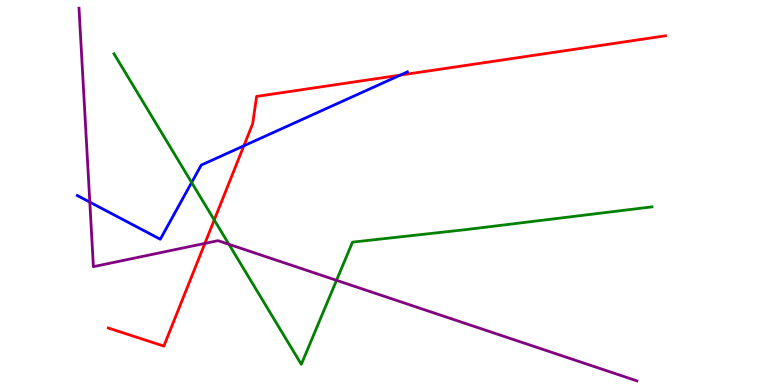[{'lines': ['blue', 'red'], 'intersections': [{'x': 3.15, 'y': 6.21}, {'x': 5.16, 'y': 8.05}]}, {'lines': ['green', 'red'], 'intersections': [{'x': 2.76, 'y': 4.29}]}, {'lines': ['purple', 'red'], 'intersections': [{'x': 2.64, 'y': 3.68}]}, {'lines': ['blue', 'green'], 'intersections': [{'x': 2.47, 'y': 5.26}]}, {'lines': ['blue', 'purple'], 'intersections': [{'x': 1.16, 'y': 4.75}]}, {'lines': ['green', 'purple'], 'intersections': [{'x': 2.95, 'y': 3.65}, {'x': 4.34, 'y': 2.72}]}]